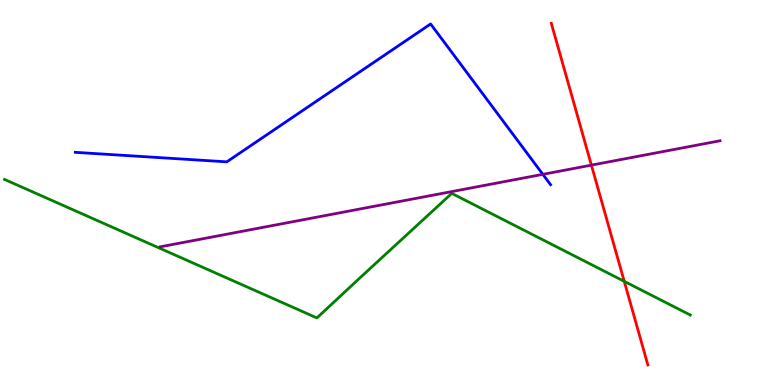[{'lines': ['blue', 'red'], 'intersections': []}, {'lines': ['green', 'red'], 'intersections': [{'x': 8.05, 'y': 2.69}]}, {'lines': ['purple', 'red'], 'intersections': [{'x': 7.63, 'y': 5.71}]}, {'lines': ['blue', 'green'], 'intersections': []}, {'lines': ['blue', 'purple'], 'intersections': [{'x': 7.0, 'y': 5.47}]}, {'lines': ['green', 'purple'], 'intersections': []}]